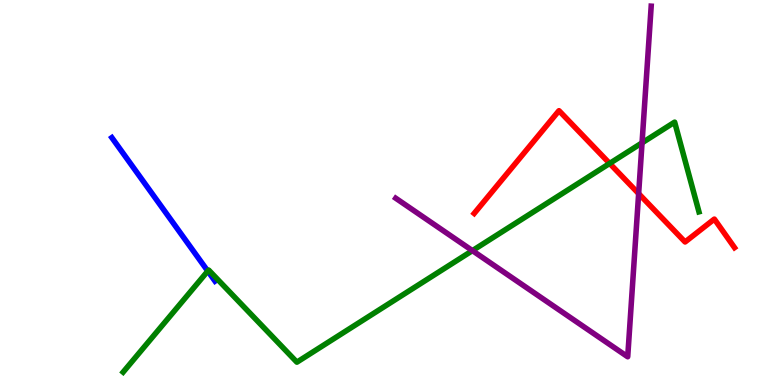[{'lines': ['blue', 'red'], 'intersections': []}, {'lines': ['green', 'red'], 'intersections': [{'x': 7.87, 'y': 5.75}]}, {'lines': ['purple', 'red'], 'intersections': [{'x': 8.24, 'y': 4.97}]}, {'lines': ['blue', 'green'], 'intersections': [{'x': 2.68, 'y': 2.96}]}, {'lines': ['blue', 'purple'], 'intersections': []}, {'lines': ['green', 'purple'], 'intersections': [{'x': 6.1, 'y': 3.49}, {'x': 8.28, 'y': 6.29}]}]